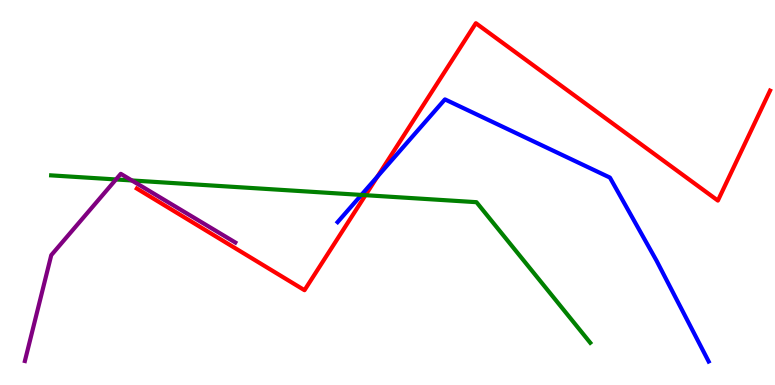[{'lines': ['blue', 'red'], 'intersections': [{'x': 4.87, 'y': 5.41}]}, {'lines': ['green', 'red'], 'intersections': [{'x': 4.72, 'y': 4.93}]}, {'lines': ['purple', 'red'], 'intersections': []}, {'lines': ['blue', 'green'], 'intersections': [{'x': 4.66, 'y': 4.94}]}, {'lines': ['blue', 'purple'], 'intersections': []}, {'lines': ['green', 'purple'], 'intersections': [{'x': 1.5, 'y': 5.34}, {'x': 1.7, 'y': 5.31}]}]